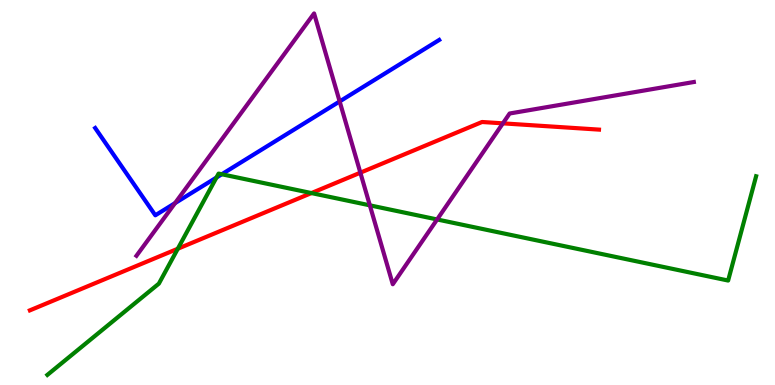[{'lines': ['blue', 'red'], 'intersections': []}, {'lines': ['green', 'red'], 'intersections': [{'x': 2.29, 'y': 3.54}, {'x': 4.02, 'y': 4.99}]}, {'lines': ['purple', 'red'], 'intersections': [{'x': 4.65, 'y': 5.51}, {'x': 6.49, 'y': 6.8}]}, {'lines': ['blue', 'green'], 'intersections': [{'x': 2.79, 'y': 5.39}, {'x': 2.86, 'y': 5.47}]}, {'lines': ['blue', 'purple'], 'intersections': [{'x': 2.26, 'y': 4.72}, {'x': 4.38, 'y': 7.37}]}, {'lines': ['green', 'purple'], 'intersections': [{'x': 4.77, 'y': 4.67}, {'x': 5.64, 'y': 4.3}]}]